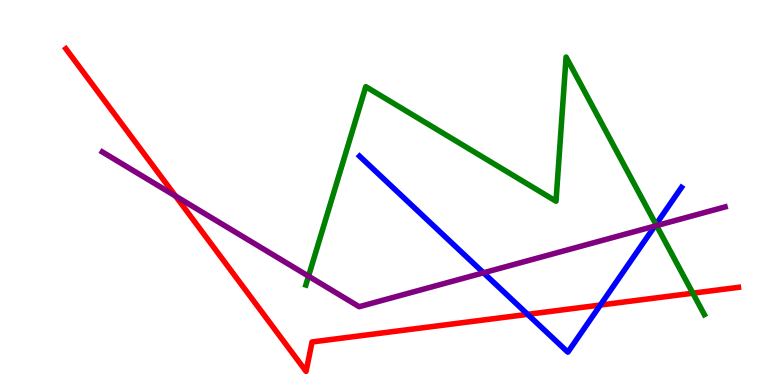[{'lines': ['blue', 'red'], 'intersections': [{'x': 6.81, 'y': 1.84}, {'x': 7.75, 'y': 2.08}]}, {'lines': ['green', 'red'], 'intersections': [{'x': 8.94, 'y': 2.38}]}, {'lines': ['purple', 'red'], 'intersections': [{'x': 2.27, 'y': 4.91}]}, {'lines': ['blue', 'green'], 'intersections': [{'x': 8.46, 'y': 4.17}]}, {'lines': ['blue', 'purple'], 'intersections': [{'x': 6.24, 'y': 2.91}, {'x': 8.45, 'y': 4.13}]}, {'lines': ['green', 'purple'], 'intersections': [{'x': 3.98, 'y': 2.83}, {'x': 8.47, 'y': 4.14}]}]